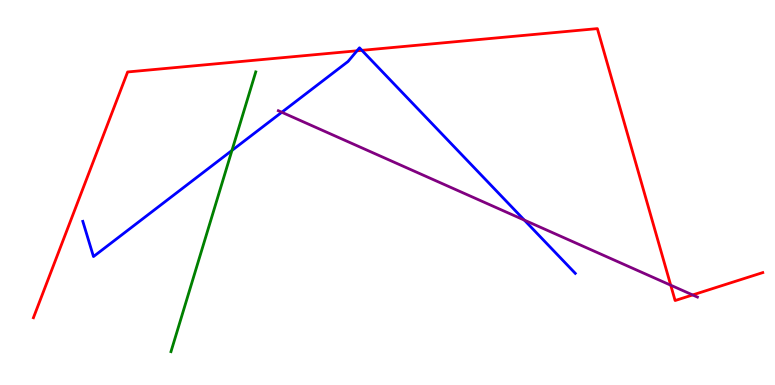[{'lines': ['blue', 'red'], 'intersections': [{'x': 4.61, 'y': 8.68}, {'x': 4.67, 'y': 8.69}]}, {'lines': ['green', 'red'], 'intersections': []}, {'lines': ['purple', 'red'], 'intersections': [{'x': 8.65, 'y': 2.59}, {'x': 8.94, 'y': 2.34}]}, {'lines': ['blue', 'green'], 'intersections': [{'x': 2.99, 'y': 6.09}]}, {'lines': ['blue', 'purple'], 'intersections': [{'x': 3.64, 'y': 7.08}, {'x': 6.77, 'y': 4.28}]}, {'lines': ['green', 'purple'], 'intersections': []}]